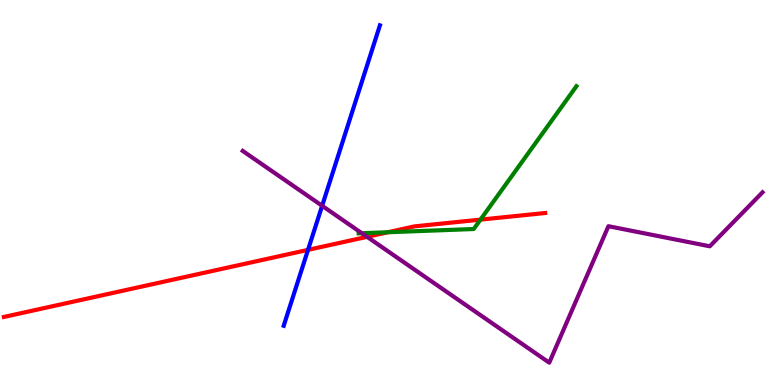[{'lines': ['blue', 'red'], 'intersections': [{'x': 3.97, 'y': 3.51}]}, {'lines': ['green', 'red'], 'intersections': [{'x': 5.0, 'y': 3.97}, {'x': 6.2, 'y': 4.3}]}, {'lines': ['purple', 'red'], 'intersections': [{'x': 4.74, 'y': 3.85}]}, {'lines': ['blue', 'green'], 'intersections': []}, {'lines': ['blue', 'purple'], 'intersections': [{'x': 4.16, 'y': 4.65}]}, {'lines': ['green', 'purple'], 'intersections': [{'x': 4.67, 'y': 3.94}]}]